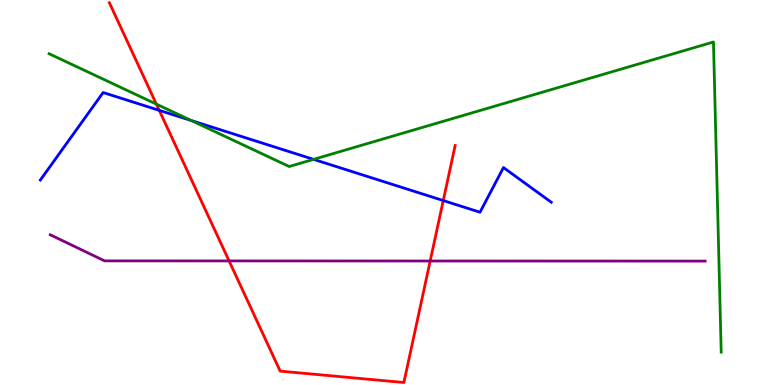[{'lines': ['blue', 'red'], 'intersections': [{'x': 2.06, 'y': 7.13}, {'x': 5.72, 'y': 4.79}]}, {'lines': ['green', 'red'], 'intersections': [{'x': 2.02, 'y': 7.3}]}, {'lines': ['purple', 'red'], 'intersections': [{'x': 2.96, 'y': 3.22}, {'x': 5.55, 'y': 3.22}]}, {'lines': ['blue', 'green'], 'intersections': [{'x': 2.47, 'y': 6.87}, {'x': 4.05, 'y': 5.86}]}, {'lines': ['blue', 'purple'], 'intersections': []}, {'lines': ['green', 'purple'], 'intersections': []}]